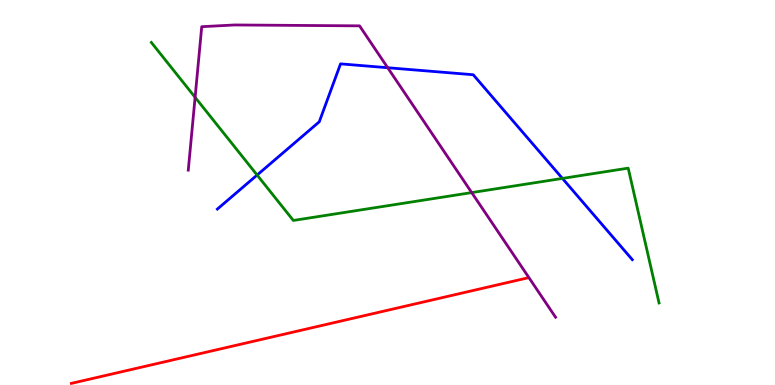[{'lines': ['blue', 'red'], 'intersections': []}, {'lines': ['green', 'red'], 'intersections': []}, {'lines': ['purple', 'red'], 'intersections': []}, {'lines': ['blue', 'green'], 'intersections': [{'x': 3.32, 'y': 5.45}, {'x': 7.26, 'y': 5.37}]}, {'lines': ['blue', 'purple'], 'intersections': [{'x': 5.0, 'y': 8.24}]}, {'lines': ['green', 'purple'], 'intersections': [{'x': 2.52, 'y': 7.47}, {'x': 6.09, 'y': 5.0}]}]